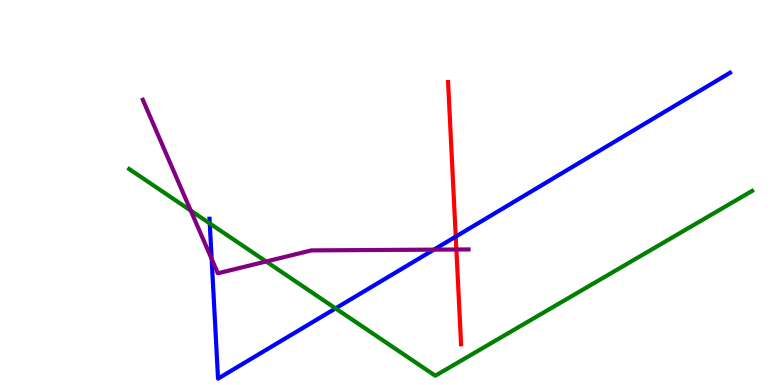[{'lines': ['blue', 'red'], 'intersections': [{'x': 5.88, 'y': 3.85}]}, {'lines': ['green', 'red'], 'intersections': []}, {'lines': ['purple', 'red'], 'intersections': [{'x': 5.89, 'y': 3.52}]}, {'lines': ['blue', 'green'], 'intersections': [{'x': 2.71, 'y': 4.2}, {'x': 4.33, 'y': 1.99}]}, {'lines': ['blue', 'purple'], 'intersections': [{'x': 2.73, 'y': 3.27}, {'x': 5.6, 'y': 3.52}]}, {'lines': ['green', 'purple'], 'intersections': [{'x': 2.46, 'y': 4.53}, {'x': 3.43, 'y': 3.21}]}]